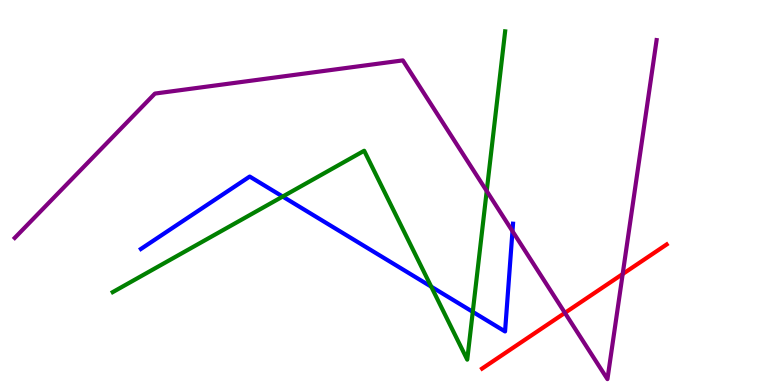[{'lines': ['blue', 'red'], 'intersections': []}, {'lines': ['green', 'red'], 'intersections': []}, {'lines': ['purple', 'red'], 'intersections': [{'x': 7.29, 'y': 1.87}, {'x': 8.03, 'y': 2.88}]}, {'lines': ['blue', 'green'], 'intersections': [{'x': 3.65, 'y': 4.89}, {'x': 5.56, 'y': 2.55}, {'x': 6.1, 'y': 1.9}]}, {'lines': ['blue', 'purple'], 'intersections': [{'x': 6.61, 'y': 4.0}]}, {'lines': ['green', 'purple'], 'intersections': [{'x': 6.28, 'y': 5.04}]}]